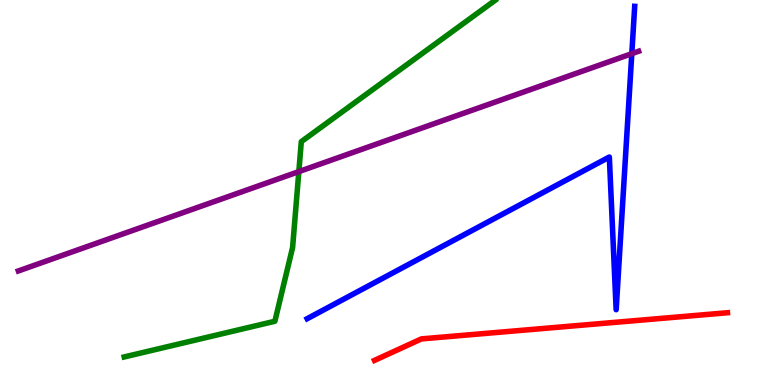[{'lines': ['blue', 'red'], 'intersections': []}, {'lines': ['green', 'red'], 'intersections': []}, {'lines': ['purple', 'red'], 'intersections': []}, {'lines': ['blue', 'green'], 'intersections': []}, {'lines': ['blue', 'purple'], 'intersections': [{'x': 8.15, 'y': 8.61}]}, {'lines': ['green', 'purple'], 'intersections': [{'x': 3.86, 'y': 5.54}]}]